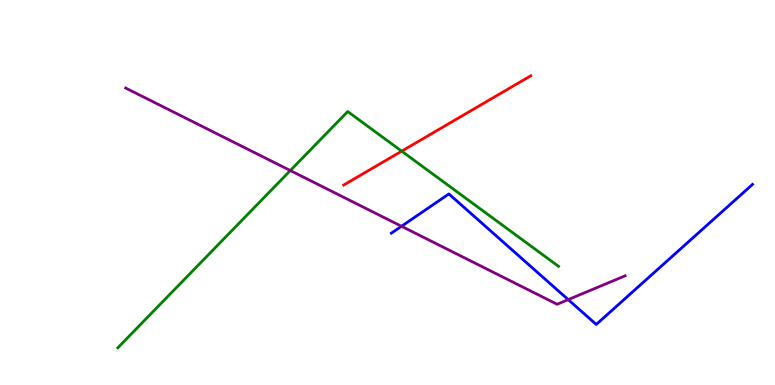[{'lines': ['blue', 'red'], 'intersections': []}, {'lines': ['green', 'red'], 'intersections': [{'x': 5.18, 'y': 6.07}]}, {'lines': ['purple', 'red'], 'intersections': []}, {'lines': ['blue', 'green'], 'intersections': []}, {'lines': ['blue', 'purple'], 'intersections': [{'x': 5.18, 'y': 4.12}, {'x': 7.33, 'y': 2.22}]}, {'lines': ['green', 'purple'], 'intersections': [{'x': 3.75, 'y': 5.57}]}]